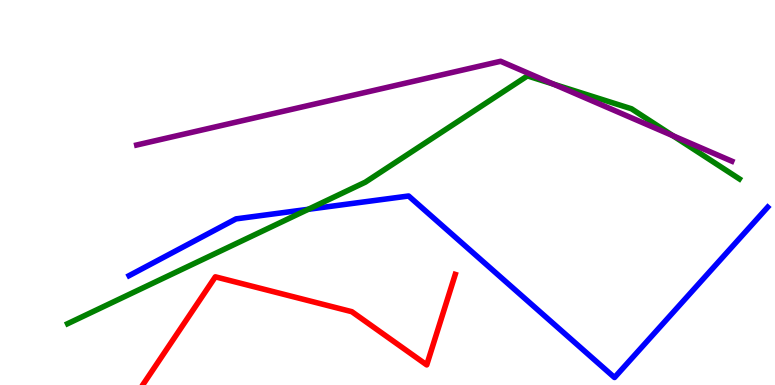[{'lines': ['blue', 'red'], 'intersections': []}, {'lines': ['green', 'red'], 'intersections': []}, {'lines': ['purple', 'red'], 'intersections': []}, {'lines': ['blue', 'green'], 'intersections': [{'x': 3.98, 'y': 4.56}]}, {'lines': ['blue', 'purple'], 'intersections': []}, {'lines': ['green', 'purple'], 'intersections': [{'x': 7.14, 'y': 7.82}, {'x': 8.68, 'y': 6.47}]}]